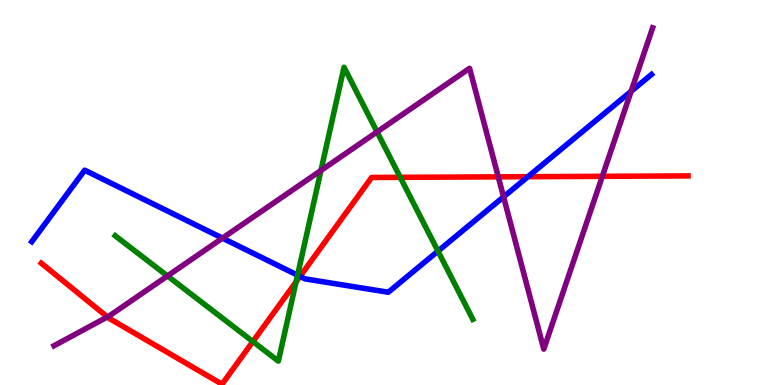[{'lines': ['blue', 'red'], 'intersections': [{'x': 3.87, 'y': 2.82}, {'x': 6.81, 'y': 5.41}]}, {'lines': ['green', 'red'], 'intersections': [{'x': 3.26, 'y': 1.13}, {'x': 3.82, 'y': 2.68}, {'x': 5.16, 'y': 5.39}]}, {'lines': ['purple', 'red'], 'intersections': [{'x': 1.39, 'y': 1.77}, {'x': 6.43, 'y': 5.41}, {'x': 7.77, 'y': 5.42}]}, {'lines': ['blue', 'green'], 'intersections': [{'x': 3.84, 'y': 2.85}, {'x': 5.65, 'y': 3.48}]}, {'lines': ['blue', 'purple'], 'intersections': [{'x': 2.87, 'y': 3.81}, {'x': 6.5, 'y': 4.89}, {'x': 8.14, 'y': 7.63}]}, {'lines': ['green', 'purple'], 'intersections': [{'x': 2.16, 'y': 2.83}, {'x': 4.14, 'y': 5.57}, {'x': 4.87, 'y': 6.57}]}]